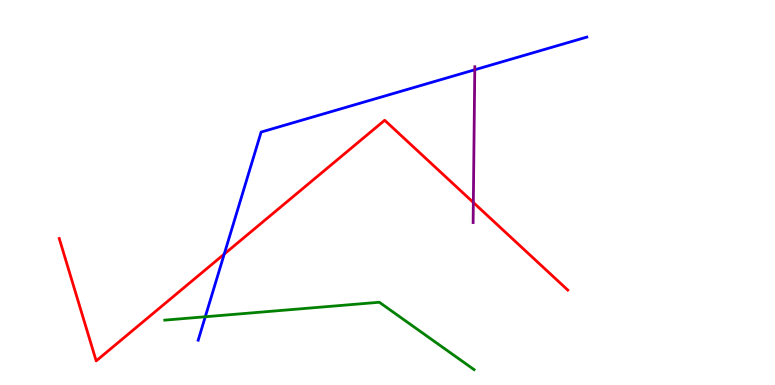[{'lines': ['blue', 'red'], 'intersections': [{'x': 2.89, 'y': 3.4}]}, {'lines': ['green', 'red'], 'intersections': []}, {'lines': ['purple', 'red'], 'intersections': [{'x': 6.11, 'y': 4.74}]}, {'lines': ['blue', 'green'], 'intersections': [{'x': 2.65, 'y': 1.77}]}, {'lines': ['blue', 'purple'], 'intersections': [{'x': 6.13, 'y': 8.19}]}, {'lines': ['green', 'purple'], 'intersections': []}]